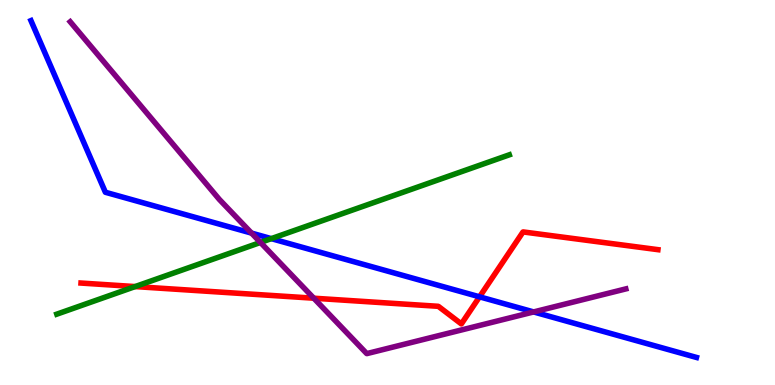[{'lines': ['blue', 'red'], 'intersections': [{'x': 6.19, 'y': 2.29}]}, {'lines': ['green', 'red'], 'intersections': [{'x': 1.74, 'y': 2.56}]}, {'lines': ['purple', 'red'], 'intersections': [{'x': 4.05, 'y': 2.25}]}, {'lines': ['blue', 'green'], 'intersections': [{'x': 3.5, 'y': 3.8}]}, {'lines': ['blue', 'purple'], 'intersections': [{'x': 3.25, 'y': 3.95}, {'x': 6.89, 'y': 1.9}]}, {'lines': ['green', 'purple'], 'intersections': [{'x': 3.36, 'y': 3.7}]}]